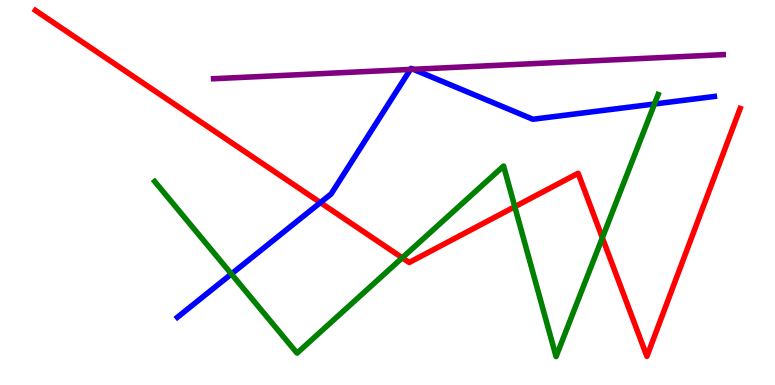[{'lines': ['blue', 'red'], 'intersections': [{'x': 4.13, 'y': 4.74}]}, {'lines': ['green', 'red'], 'intersections': [{'x': 5.19, 'y': 3.3}, {'x': 6.64, 'y': 4.63}, {'x': 7.77, 'y': 3.82}]}, {'lines': ['purple', 'red'], 'intersections': []}, {'lines': ['blue', 'green'], 'intersections': [{'x': 2.99, 'y': 2.88}, {'x': 8.44, 'y': 7.3}]}, {'lines': ['blue', 'purple'], 'intersections': [{'x': 5.3, 'y': 8.2}, {'x': 5.33, 'y': 8.2}]}, {'lines': ['green', 'purple'], 'intersections': []}]